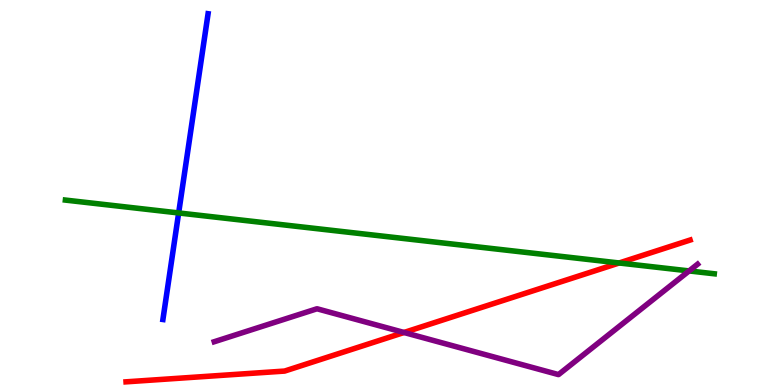[{'lines': ['blue', 'red'], 'intersections': []}, {'lines': ['green', 'red'], 'intersections': [{'x': 7.99, 'y': 3.17}]}, {'lines': ['purple', 'red'], 'intersections': [{'x': 5.21, 'y': 1.36}]}, {'lines': ['blue', 'green'], 'intersections': [{'x': 2.31, 'y': 4.47}]}, {'lines': ['blue', 'purple'], 'intersections': []}, {'lines': ['green', 'purple'], 'intersections': [{'x': 8.89, 'y': 2.96}]}]